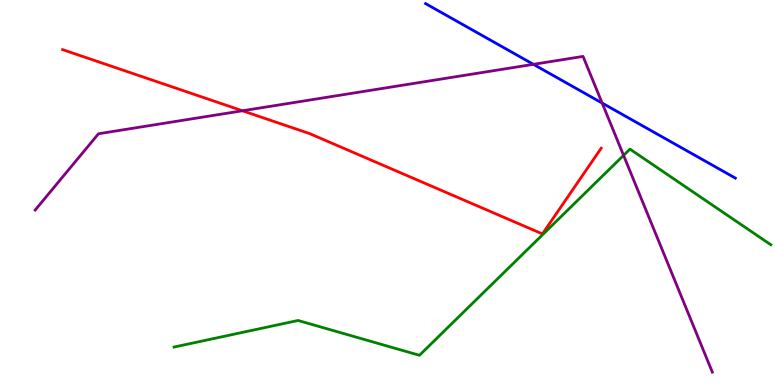[{'lines': ['blue', 'red'], 'intersections': []}, {'lines': ['green', 'red'], 'intersections': []}, {'lines': ['purple', 'red'], 'intersections': [{'x': 3.13, 'y': 7.12}]}, {'lines': ['blue', 'green'], 'intersections': []}, {'lines': ['blue', 'purple'], 'intersections': [{'x': 6.88, 'y': 8.33}, {'x': 7.77, 'y': 7.32}]}, {'lines': ['green', 'purple'], 'intersections': [{'x': 8.05, 'y': 5.96}]}]